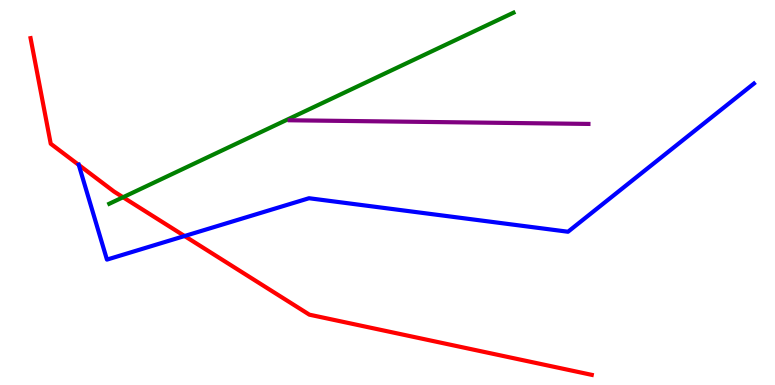[{'lines': ['blue', 'red'], 'intersections': [{'x': 1.02, 'y': 5.72}, {'x': 2.38, 'y': 3.87}]}, {'lines': ['green', 'red'], 'intersections': [{'x': 1.59, 'y': 4.88}]}, {'lines': ['purple', 'red'], 'intersections': []}, {'lines': ['blue', 'green'], 'intersections': []}, {'lines': ['blue', 'purple'], 'intersections': []}, {'lines': ['green', 'purple'], 'intersections': []}]